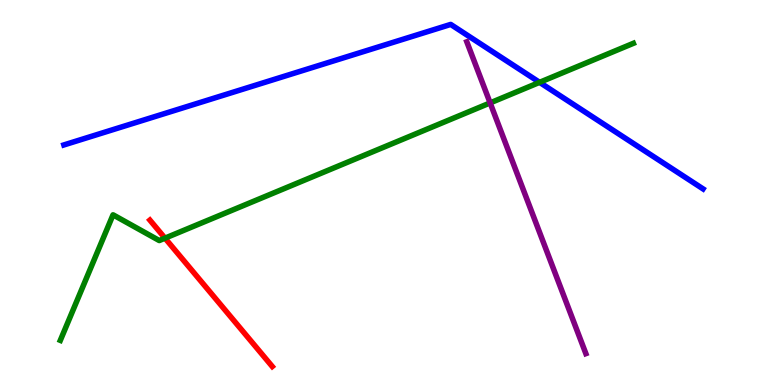[{'lines': ['blue', 'red'], 'intersections': []}, {'lines': ['green', 'red'], 'intersections': [{'x': 2.13, 'y': 3.81}]}, {'lines': ['purple', 'red'], 'intersections': []}, {'lines': ['blue', 'green'], 'intersections': [{'x': 6.96, 'y': 7.86}]}, {'lines': ['blue', 'purple'], 'intersections': []}, {'lines': ['green', 'purple'], 'intersections': [{'x': 6.32, 'y': 7.33}]}]